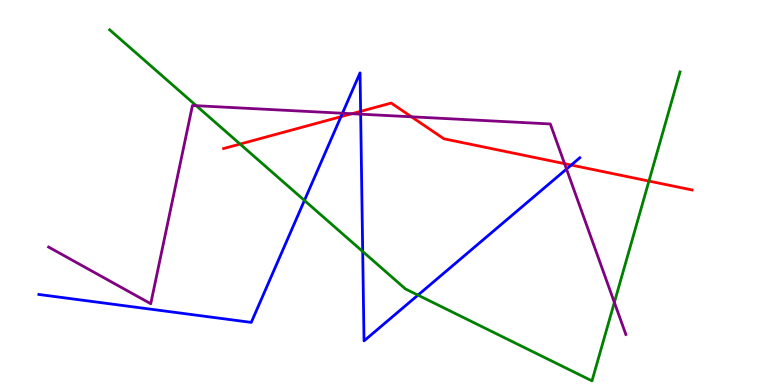[{'lines': ['blue', 'red'], 'intersections': [{'x': 4.4, 'y': 6.97}, {'x': 4.65, 'y': 7.11}, {'x': 7.37, 'y': 5.71}]}, {'lines': ['green', 'red'], 'intersections': [{'x': 3.1, 'y': 6.26}, {'x': 8.37, 'y': 5.3}]}, {'lines': ['purple', 'red'], 'intersections': [{'x': 4.54, 'y': 7.05}, {'x': 5.31, 'y': 6.97}, {'x': 7.28, 'y': 5.75}]}, {'lines': ['blue', 'green'], 'intersections': [{'x': 3.93, 'y': 4.79}, {'x': 4.68, 'y': 3.47}, {'x': 5.39, 'y': 2.33}]}, {'lines': ['blue', 'purple'], 'intersections': [{'x': 4.42, 'y': 7.06}, {'x': 4.65, 'y': 7.03}, {'x': 7.31, 'y': 5.61}]}, {'lines': ['green', 'purple'], 'intersections': [{'x': 2.53, 'y': 7.25}, {'x': 7.93, 'y': 2.15}]}]